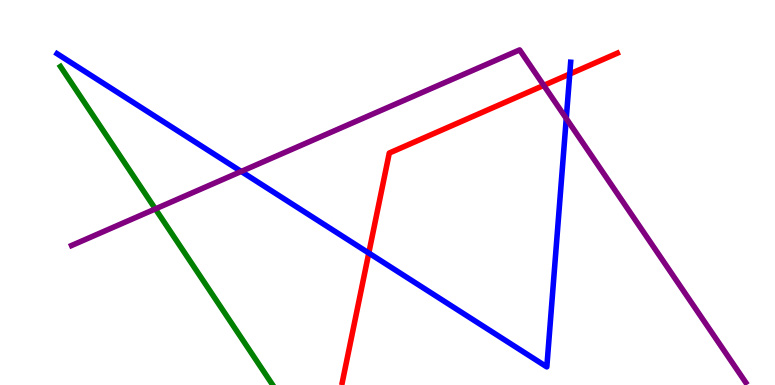[{'lines': ['blue', 'red'], 'intersections': [{'x': 4.76, 'y': 3.43}, {'x': 7.35, 'y': 8.08}]}, {'lines': ['green', 'red'], 'intersections': []}, {'lines': ['purple', 'red'], 'intersections': [{'x': 7.02, 'y': 7.78}]}, {'lines': ['blue', 'green'], 'intersections': []}, {'lines': ['blue', 'purple'], 'intersections': [{'x': 3.11, 'y': 5.55}, {'x': 7.31, 'y': 6.92}]}, {'lines': ['green', 'purple'], 'intersections': [{'x': 2.0, 'y': 4.57}]}]